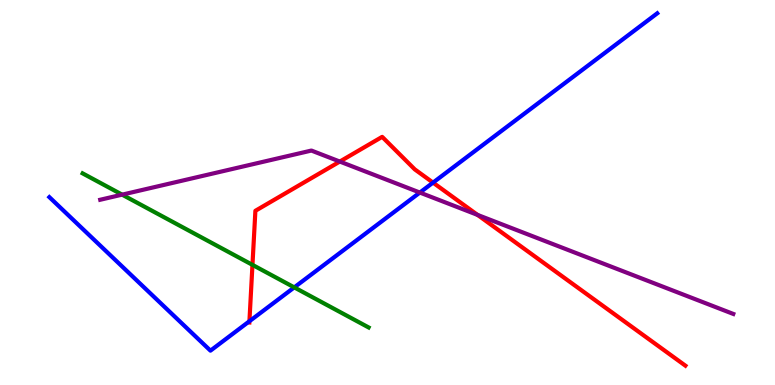[{'lines': ['blue', 'red'], 'intersections': [{'x': 3.22, 'y': 1.66}, {'x': 5.59, 'y': 5.26}]}, {'lines': ['green', 'red'], 'intersections': [{'x': 3.26, 'y': 3.12}]}, {'lines': ['purple', 'red'], 'intersections': [{'x': 4.38, 'y': 5.8}, {'x': 6.16, 'y': 4.42}]}, {'lines': ['blue', 'green'], 'intersections': [{'x': 3.8, 'y': 2.54}]}, {'lines': ['blue', 'purple'], 'intersections': [{'x': 5.42, 'y': 5.0}]}, {'lines': ['green', 'purple'], 'intersections': [{'x': 1.58, 'y': 4.94}]}]